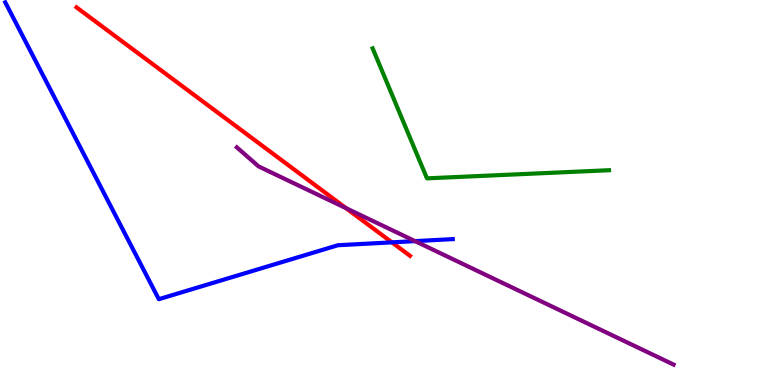[{'lines': ['blue', 'red'], 'intersections': [{'x': 5.06, 'y': 3.7}]}, {'lines': ['green', 'red'], 'intersections': []}, {'lines': ['purple', 'red'], 'intersections': [{'x': 4.46, 'y': 4.59}]}, {'lines': ['blue', 'green'], 'intersections': []}, {'lines': ['blue', 'purple'], 'intersections': [{'x': 5.36, 'y': 3.74}]}, {'lines': ['green', 'purple'], 'intersections': []}]